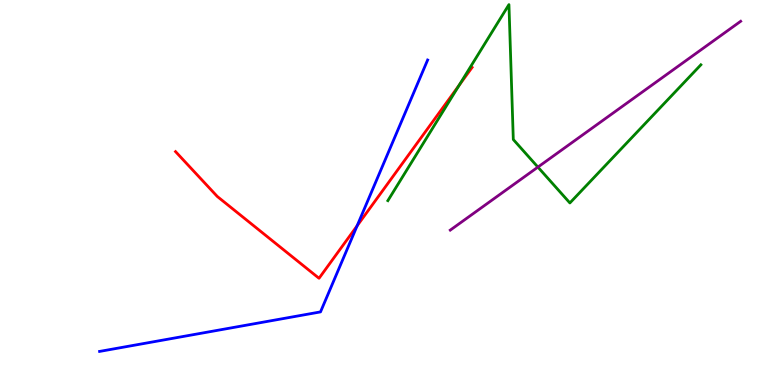[{'lines': ['blue', 'red'], 'intersections': [{'x': 4.61, 'y': 4.13}]}, {'lines': ['green', 'red'], 'intersections': [{'x': 5.92, 'y': 7.78}]}, {'lines': ['purple', 'red'], 'intersections': []}, {'lines': ['blue', 'green'], 'intersections': []}, {'lines': ['blue', 'purple'], 'intersections': []}, {'lines': ['green', 'purple'], 'intersections': [{'x': 6.94, 'y': 5.66}]}]